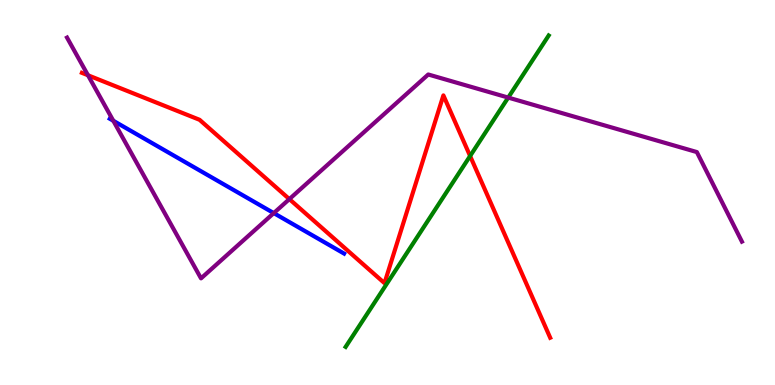[{'lines': ['blue', 'red'], 'intersections': []}, {'lines': ['green', 'red'], 'intersections': [{'x': 6.07, 'y': 5.95}]}, {'lines': ['purple', 'red'], 'intersections': [{'x': 1.14, 'y': 8.05}, {'x': 3.73, 'y': 4.83}]}, {'lines': ['blue', 'green'], 'intersections': []}, {'lines': ['blue', 'purple'], 'intersections': [{'x': 1.46, 'y': 6.86}, {'x': 3.53, 'y': 4.46}]}, {'lines': ['green', 'purple'], 'intersections': [{'x': 6.56, 'y': 7.47}]}]